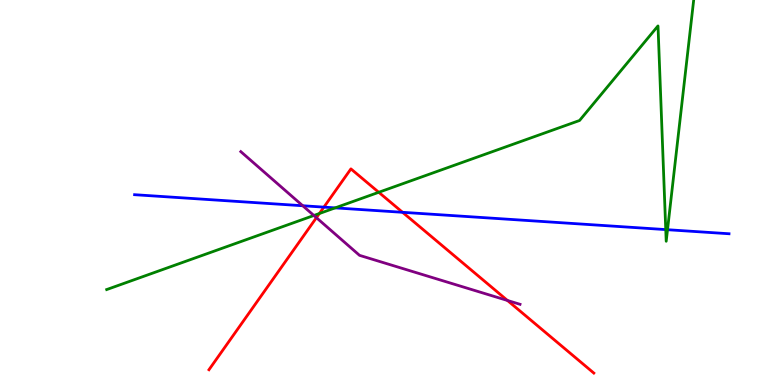[{'lines': ['blue', 'red'], 'intersections': [{'x': 4.18, 'y': 4.62}, {'x': 5.19, 'y': 4.49}]}, {'lines': ['green', 'red'], 'intersections': [{'x': 4.12, 'y': 4.45}, {'x': 4.89, 'y': 5.01}]}, {'lines': ['purple', 'red'], 'intersections': [{'x': 4.08, 'y': 4.35}, {'x': 6.55, 'y': 2.2}]}, {'lines': ['blue', 'green'], 'intersections': [{'x': 4.32, 'y': 4.6}, {'x': 8.59, 'y': 4.04}, {'x': 8.61, 'y': 4.03}]}, {'lines': ['blue', 'purple'], 'intersections': [{'x': 3.91, 'y': 4.66}]}, {'lines': ['green', 'purple'], 'intersections': [{'x': 4.05, 'y': 4.4}]}]